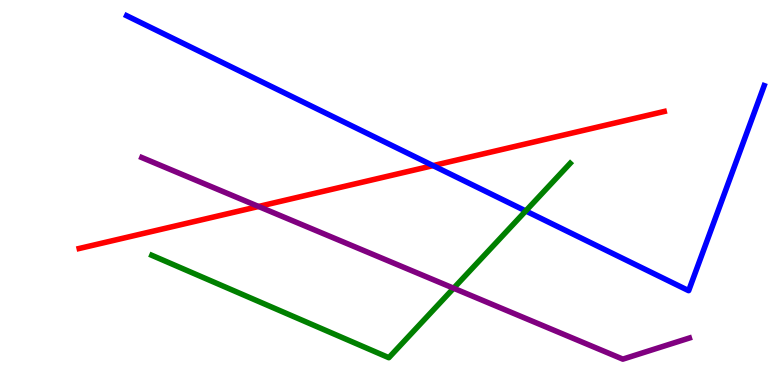[{'lines': ['blue', 'red'], 'intersections': [{'x': 5.59, 'y': 5.7}]}, {'lines': ['green', 'red'], 'intersections': []}, {'lines': ['purple', 'red'], 'intersections': [{'x': 3.34, 'y': 4.64}]}, {'lines': ['blue', 'green'], 'intersections': [{'x': 6.78, 'y': 4.52}]}, {'lines': ['blue', 'purple'], 'intersections': []}, {'lines': ['green', 'purple'], 'intersections': [{'x': 5.85, 'y': 2.51}]}]